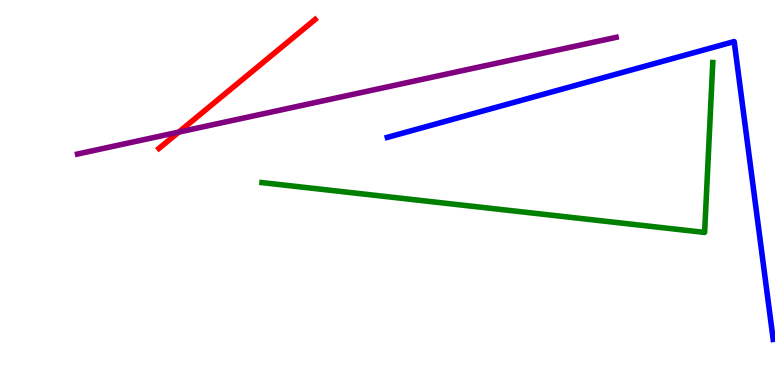[{'lines': ['blue', 'red'], 'intersections': []}, {'lines': ['green', 'red'], 'intersections': []}, {'lines': ['purple', 'red'], 'intersections': [{'x': 2.31, 'y': 6.57}]}, {'lines': ['blue', 'green'], 'intersections': []}, {'lines': ['blue', 'purple'], 'intersections': []}, {'lines': ['green', 'purple'], 'intersections': []}]